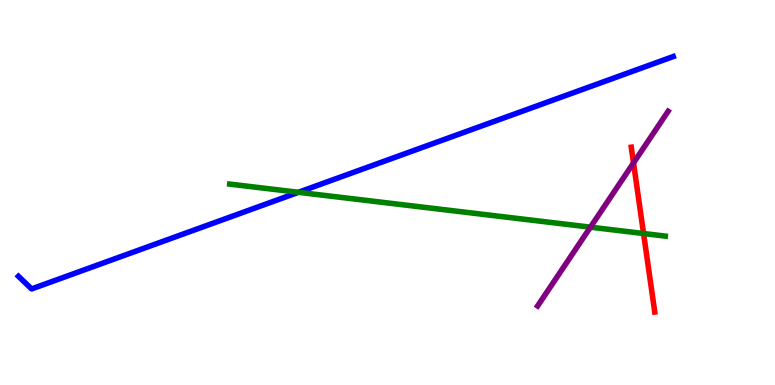[{'lines': ['blue', 'red'], 'intersections': []}, {'lines': ['green', 'red'], 'intersections': [{'x': 8.3, 'y': 3.93}]}, {'lines': ['purple', 'red'], 'intersections': [{'x': 8.17, 'y': 5.77}]}, {'lines': ['blue', 'green'], 'intersections': [{'x': 3.85, 'y': 5.01}]}, {'lines': ['blue', 'purple'], 'intersections': []}, {'lines': ['green', 'purple'], 'intersections': [{'x': 7.62, 'y': 4.1}]}]